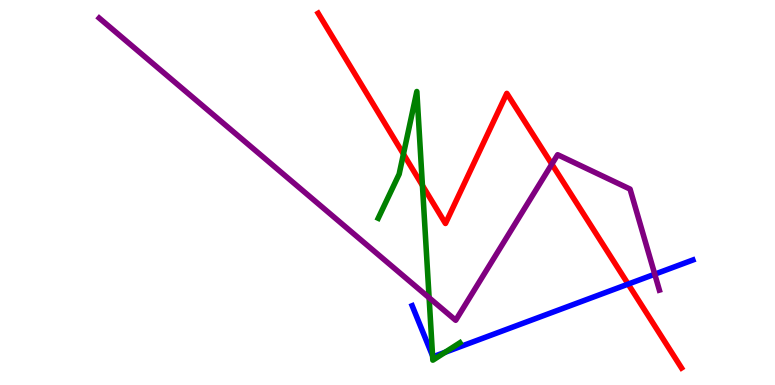[{'lines': ['blue', 'red'], 'intersections': [{'x': 8.11, 'y': 2.62}]}, {'lines': ['green', 'red'], 'intersections': [{'x': 5.21, 'y': 6.0}, {'x': 5.45, 'y': 5.18}]}, {'lines': ['purple', 'red'], 'intersections': [{'x': 7.12, 'y': 5.74}]}, {'lines': ['blue', 'green'], 'intersections': [{'x': 5.58, 'y': 0.757}, {'x': 5.74, 'y': 0.85}]}, {'lines': ['blue', 'purple'], 'intersections': [{'x': 8.45, 'y': 2.88}]}, {'lines': ['green', 'purple'], 'intersections': [{'x': 5.54, 'y': 2.27}]}]